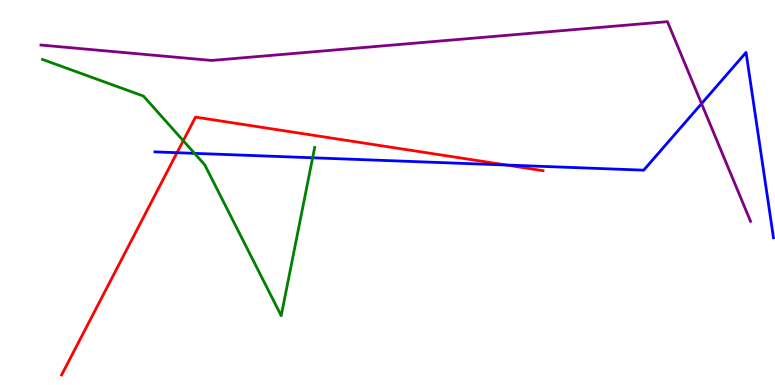[{'lines': ['blue', 'red'], 'intersections': [{'x': 2.28, 'y': 6.03}, {'x': 6.53, 'y': 5.71}]}, {'lines': ['green', 'red'], 'intersections': [{'x': 2.36, 'y': 6.35}]}, {'lines': ['purple', 'red'], 'intersections': []}, {'lines': ['blue', 'green'], 'intersections': [{'x': 2.51, 'y': 6.02}, {'x': 4.03, 'y': 5.9}]}, {'lines': ['blue', 'purple'], 'intersections': [{'x': 9.05, 'y': 7.31}]}, {'lines': ['green', 'purple'], 'intersections': []}]